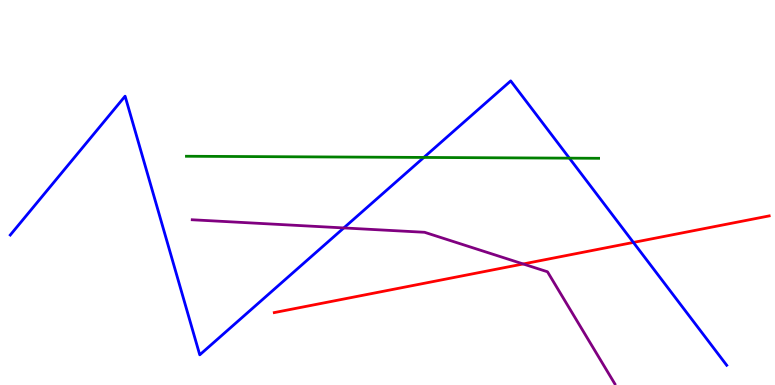[{'lines': ['blue', 'red'], 'intersections': [{'x': 8.17, 'y': 3.7}]}, {'lines': ['green', 'red'], 'intersections': []}, {'lines': ['purple', 'red'], 'intersections': [{'x': 6.75, 'y': 3.14}]}, {'lines': ['blue', 'green'], 'intersections': [{'x': 5.47, 'y': 5.91}, {'x': 7.35, 'y': 5.89}]}, {'lines': ['blue', 'purple'], 'intersections': [{'x': 4.44, 'y': 4.08}]}, {'lines': ['green', 'purple'], 'intersections': []}]